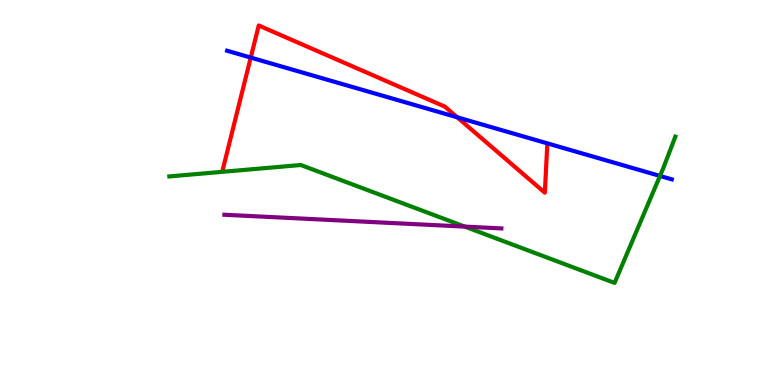[{'lines': ['blue', 'red'], 'intersections': [{'x': 3.24, 'y': 8.5}, {'x': 5.9, 'y': 6.95}]}, {'lines': ['green', 'red'], 'intersections': []}, {'lines': ['purple', 'red'], 'intersections': []}, {'lines': ['blue', 'green'], 'intersections': [{'x': 8.52, 'y': 5.43}]}, {'lines': ['blue', 'purple'], 'intersections': []}, {'lines': ['green', 'purple'], 'intersections': [{'x': 6.0, 'y': 4.11}]}]